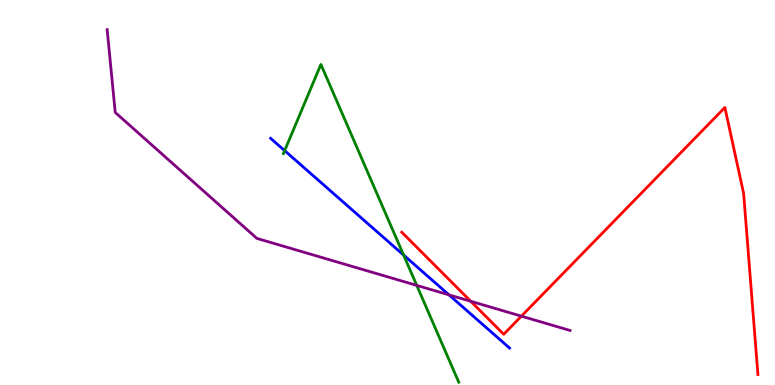[{'lines': ['blue', 'red'], 'intersections': []}, {'lines': ['green', 'red'], 'intersections': []}, {'lines': ['purple', 'red'], 'intersections': [{'x': 6.07, 'y': 2.17}, {'x': 6.73, 'y': 1.79}]}, {'lines': ['blue', 'green'], 'intersections': [{'x': 3.67, 'y': 6.09}, {'x': 5.21, 'y': 3.38}]}, {'lines': ['blue', 'purple'], 'intersections': [{'x': 5.79, 'y': 2.34}]}, {'lines': ['green', 'purple'], 'intersections': [{'x': 5.38, 'y': 2.59}]}]